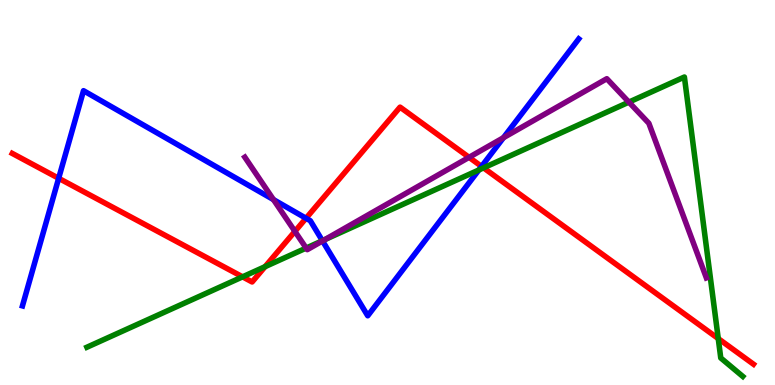[{'lines': ['blue', 'red'], 'intersections': [{'x': 0.757, 'y': 5.37}, {'x': 3.95, 'y': 4.33}, {'x': 6.21, 'y': 5.68}]}, {'lines': ['green', 'red'], 'intersections': [{'x': 3.13, 'y': 2.81}, {'x': 3.42, 'y': 3.07}, {'x': 6.24, 'y': 5.64}, {'x': 9.27, 'y': 1.21}]}, {'lines': ['purple', 'red'], 'intersections': [{'x': 3.81, 'y': 3.99}, {'x': 6.05, 'y': 5.91}]}, {'lines': ['blue', 'green'], 'intersections': [{'x': 4.16, 'y': 3.75}, {'x': 6.18, 'y': 5.59}]}, {'lines': ['blue', 'purple'], 'intersections': [{'x': 3.53, 'y': 4.82}, {'x': 4.16, 'y': 3.74}, {'x': 6.5, 'y': 6.42}]}, {'lines': ['green', 'purple'], 'intersections': [{'x': 3.95, 'y': 3.56}, {'x': 4.19, 'y': 3.78}, {'x': 8.11, 'y': 7.35}]}]